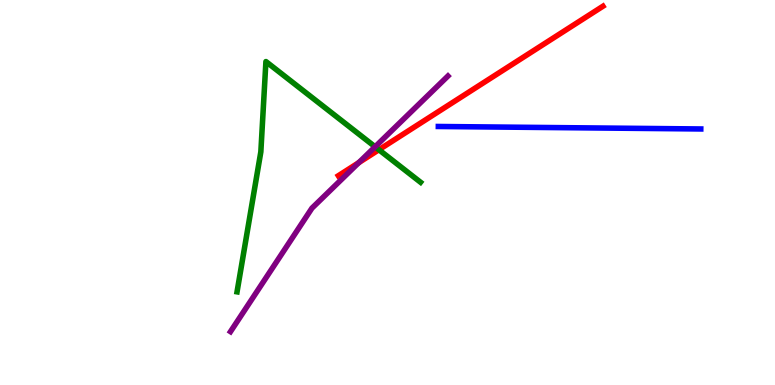[{'lines': ['blue', 'red'], 'intersections': []}, {'lines': ['green', 'red'], 'intersections': [{'x': 4.89, 'y': 6.11}]}, {'lines': ['purple', 'red'], 'intersections': [{'x': 4.63, 'y': 5.78}]}, {'lines': ['blue', 'green'], 'intersections': []}, {'lines': ['blue', 'purple'], 'intersections': []}, {'lines': ['green', 'purple'], 'intersections': [{'x': 4.84, 'y': 6.19}]}]